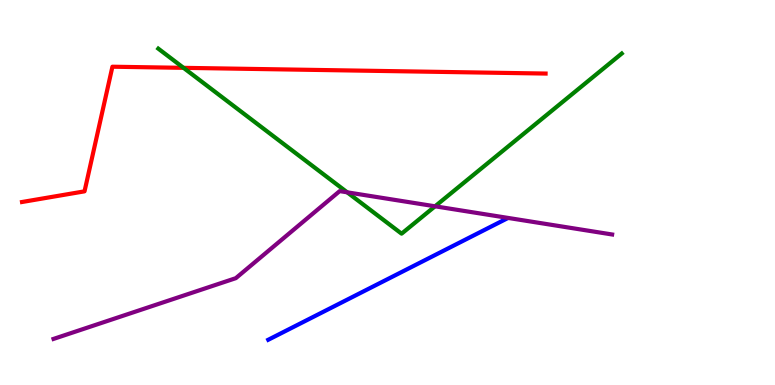[{'lines': ['blue', 'red'], 'intersections': []}, {'lines': ['green', 'red'], 'intersections': [{'x': 2.37, 'y': 8.24}]}, {'lines': ['purple', 'red'], 'intersections': []}, {'lines': ['blue', 'green'], 'intersections': []}, {'lines': ['blue', 'purple'], 'intersections': []}, {'lines': ['green', 'purple'], 'intersections': [{'x': 4.48, 'y': 5.0}, {'x': 5.61, 'y': 4.64}]}]